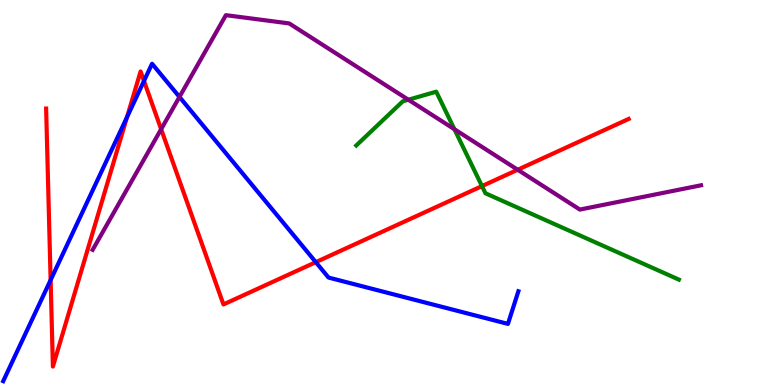[{'lines': ['blue', 'red'], 'intersections': [{'x': 0.653, 'y': 2.73}, {'x': 1.64, 'y': 6.96}, {'x': 1.86, 'y': 7.9}, {'x': 4.07, 'y': 3.19}]}, {'lines': ['green', 'red'], 'intersections': [{'x': 6.22, 'y': 5.17}]}, {'lines': ['purple', 'red'], 'intersections': [{'x': 2.08, 'y': 6.64}, {'x': 6.68, 'y': 5.59}]}, {'lines': ['blue', 'green'], 'intersections': []}, {'lines': ['blue', 'purple'], 'intersections': [{'x': 2.32, 'y': 7.48}]}, {'lines': ['green', 'purple'], 'intersections': [{'x': 5.27, 'y': 7.41}, {'x': 5.86, 'y': 6.64}]}]